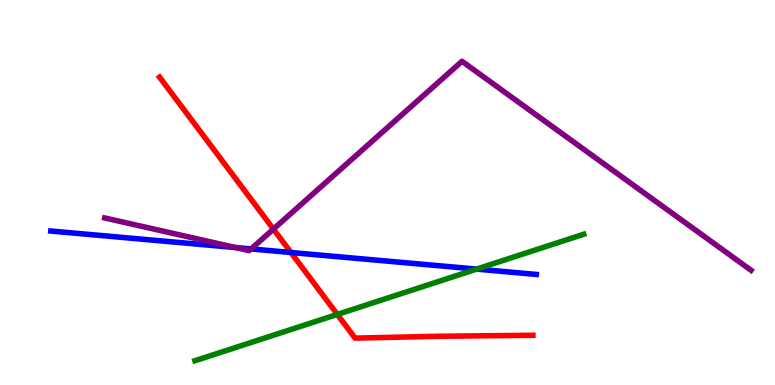[{'lines': ['blue', 'red'], 'intersections': [{'x': 3.75, 'y': 3.44}]}, {'lines': ['green', 'red'], 'intersections': [{'x': 4.35, 'y': 1.83}]}, {'lines': ['purple', 'red'], 'intersections': [{'x': 3.53, 'y': 4.05}]}, {'lines': ['blue', 'green'], 'intersections': [{'x': 6.15, 'y': 3.01}]}, {'lines': ['blue', 'purple'], 'intersections': [{'x': 3.04, 'y': 3.57}, {'x': 3.24, 'y': 3.53}]}, {'lines': ['green', 'purple'], 'intersections': []}]